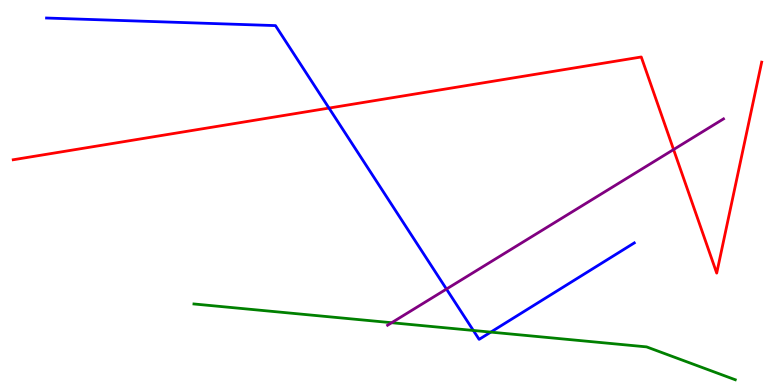[{'lines': ['blue', 'red'], 'intersections': [{'x': 4.25, 'y': 7.19}]}, {'lines': ['green', 'red'], 'intersections': []}, {'lines': ['purple', 'red'], 'intersections': [{'x': 8.69, 'y': 6.12}]}, {'lines': ['blue', 'green'], 'intersections': [{'x': 6.11, 'y': 1.42}, {'x': 6.33, 'y': 1.37}]}, {'lines': ['blue', 'purple'], 'intersections': [{'x': 5.76, 'y': 2.49}]}, {'lines': ['green', 'purple'], 'intersections': [{'x': 5.05, 'y': 1.62}]}]